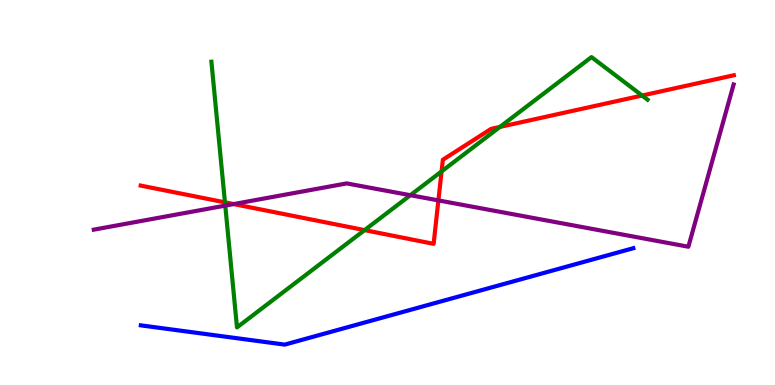[{'lines': ['blue', 'red'], 'intersections': []}, {'lines': ['green', 'red'], 'intersections': [{'x': 2.9, 'y': 4.74}, {'x': 4.7, 'y': 4.02}, {'x': 5.7, 'y': 5.55}, {'x': 6.45, 'y': 6.7}, {'x': 8.29, 'y': 7.52}]}, {'lines': ['purple', 'red'], 'intersections': [{'x': 3.01, 'y': 4.7}, {'x': 5.66, 'y': 4.79}]}, {'lines': ['blue', 'green'], 'intersections': []}, {'lines': ['blue', 'purple'], 'intersections': []}, {'lines': ['green', 'purple'], 'intersections': [{'x': 2.91, 'y': 4.66}, {'x': 5.3, 'y': 4.93}]}]